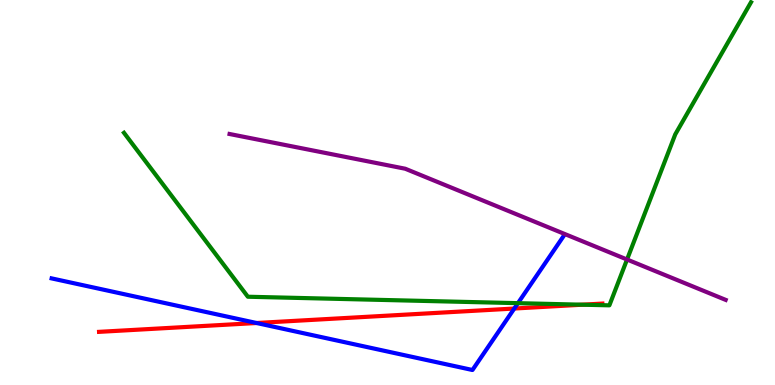[{'lines': ['blue', 'red'], 'intersections': [{'x': 3.31, 'y': 1.61}, {'x': 6.64, 'y': 1.99}]}, {'lines': ['green', 'red'], 'intersections': [{'x': 7.52, 'y': 2.09}]}, {'lines': ['purple', 'red'], 'intersections': []}, {'lines': ['blue', 'green'], 'intersections': [{'x': 6.68, 'y': 2.13}]}, {'lines': ['blue', 'purple'], 'intersections': []}, {'lines': ['green', 'purple'], 'intersections': [{'x': 8.09, 'y': 3.26}]}]